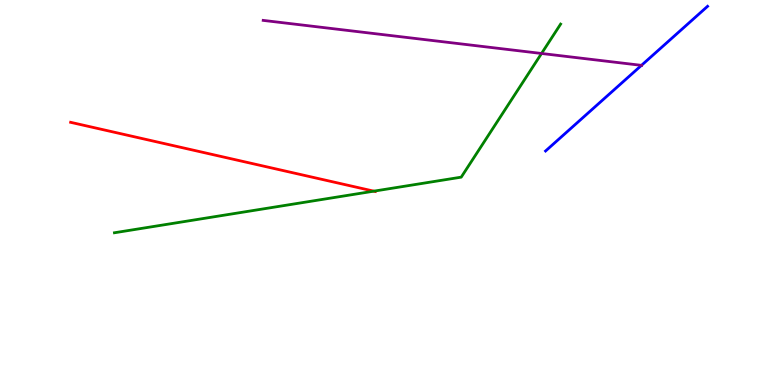[{'lines': ['blue', 'red'], 'intersections': []}, {'lines': ['green', 'red'], 'intersections': [{'x': 4.82, 'y': 5.03}]}, {'lines': ['purple', 'red'], 'intersections': []}, {'lines': ['blue', 'green'], 'intersections': []}, {'lines': ['blue', 'purple'], 'intersections': [{'x': 8.28, 'y': 8.3}]}, {'lines': ['green', 'purple'], 'intersections': [{'x': 6.99, 'y': 8.61}]}]